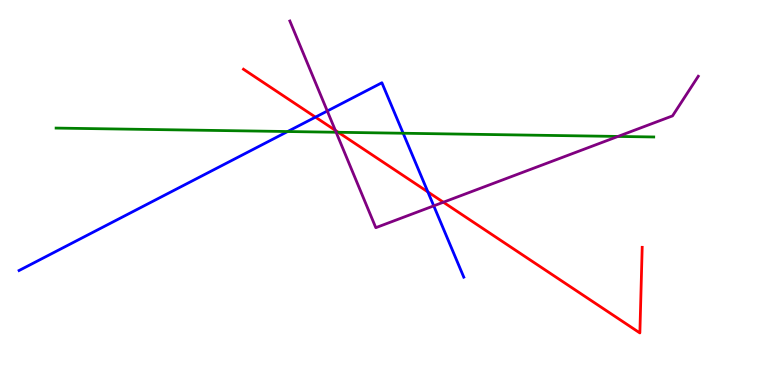[{'lines': ['blue', 'red'], 'intersections': [{'x': 4.07, 'y': 6.96}, {'x': 5.52, 'y': 5.02}]}, {'lines': ['green', 'red'], 'intersections': [{'x': 4.36, 'y': 6.56}]}, {'lines': ['purple', 'red'], 'intersections': [{'x': 4.33, 'y': 6.61}, {'x': 5.72, 'y': 4.75}]}, {'lines': ['blue', 'green'], 'intersections': [{'x': 3.71, 'y': 6.58}, {'x': 5.2, 'y': 6.54}]}, {'lines': ['blue', 'purple'], 'intersections': [{'x': 4.22, 'y': 7.12}, {'x': 5.6, 'y': 4.65}]}, {'lines': ['green', 'purple'], 'intersections': [{'x': 4.34, 'y': 6.56}, {'x': 7.97, 'y': 6.46}]}]